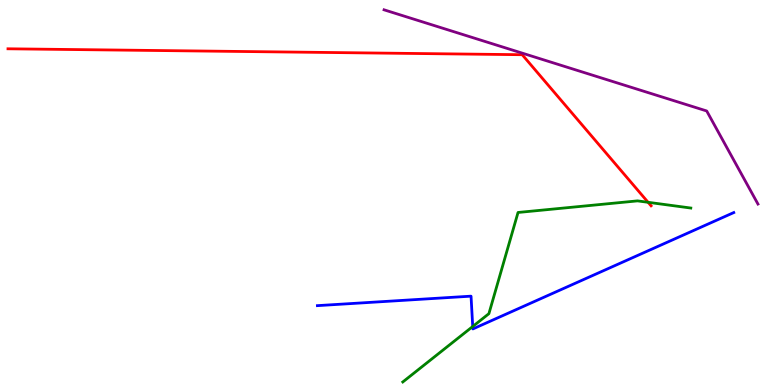[{'lines': ['blue', 'red'], 'intersections': []}, {'lines': ['green', 'red'], 'intersections': [{'x': 8.36, 'y': 4.75}]}, {'lines': ['purple', 'red'], 'intersections': []}, {'lines': ['blue', 'green'], 'intersections': [{'x': 6.1, 'y': 1.52}]}, {'lines': ['blue', 'purple'], 'intersections': []}, {'lines': ['green', 'purple'], 'intersections': []}]